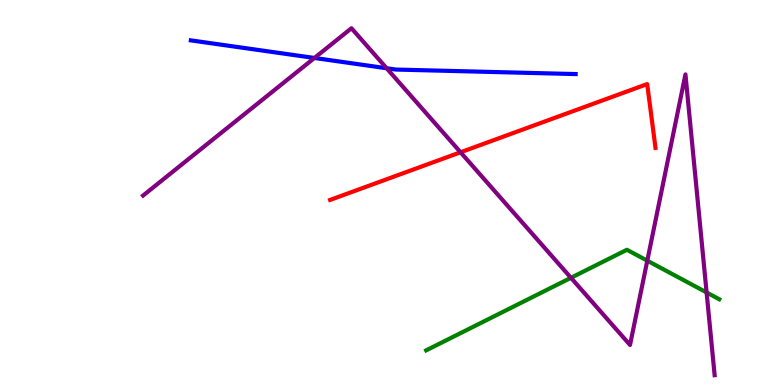[{'lines': ['blue', 'red'], 'intersections': []}, {'lines': ['green', 'red'], 'intersections': []}, {'lines': ['purple', 'red'], 'intersections': [{'x': 5.94, 'y': 6.04}]}, {'lines': ['blue', 'green'], 'intersections': []}, {'lines': ['blue', 'purple'], 'intersections': [{'x': 4.06, 'y': 8.49}, {'x': 4.99, 'y': 8.23}]}, {'lines': ['green', 'purple'], 'intersections': [{'x': 7.37, 'y': 2.78}, {'x': 8.35, 'y': 3.23}, {'x': 9.12, 'y': 2.4}]}]